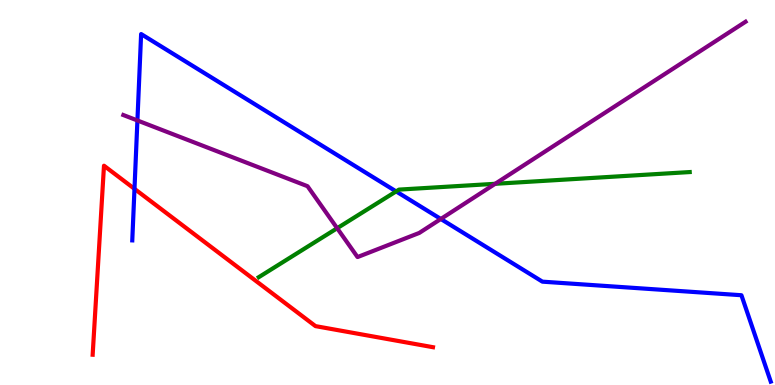[{'lines': ['blue', 'red'], 'intersections': [{'x': 1.74, 'y': 5.09}]}, {'lines': ['green', 'red'], 'intersections': []}, {'lines': ['purple', 'red'], 'intersections': []}, {'lines': ['blue', 'green'], 'intersections': [{'x': 5.11, 'y': 5.03}]}, {'lines': ['blue', 'purple'], 'intersections': [{'x': 1.77, 'y': 6.87}, {'x': 5.69, 'y': 4.31}]}, {'lines': ['green', 'purple'], 'intersections': [{'x': 4.35, 'y': 4.07}, {'x': 6.39, 'y': 5.23}]}]